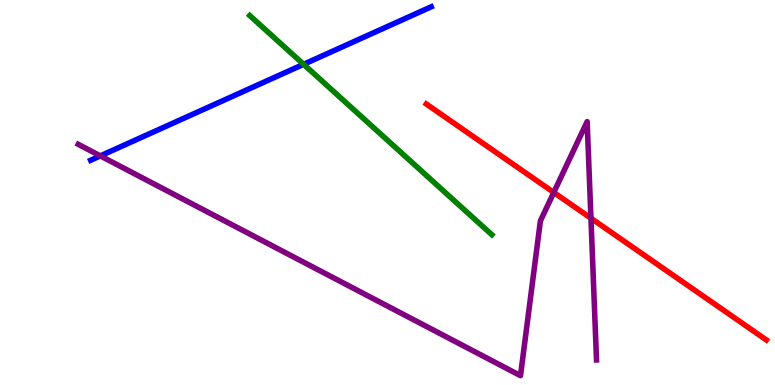[{'lines': ['blue', 'red'], 'intersections': []}, {'lines': ['green', 'red'], 'intersections': []}, {'lines': ['purple', 'red'], 'intersections': [{'x': 7.15, 'y': 5.0}, {'x': 7.63, 'y': 4.33}]}, {'lines': ['blue', 'green'], 'intersections': [{'x': 3.92, 'y': 8.33}]}, {'lines': ['blue', 'purple'], 'intersections': [{'x': 1.29, 'y': 5.95}]}, {'lines': ['green', 'purple'], 'intersections': []}]